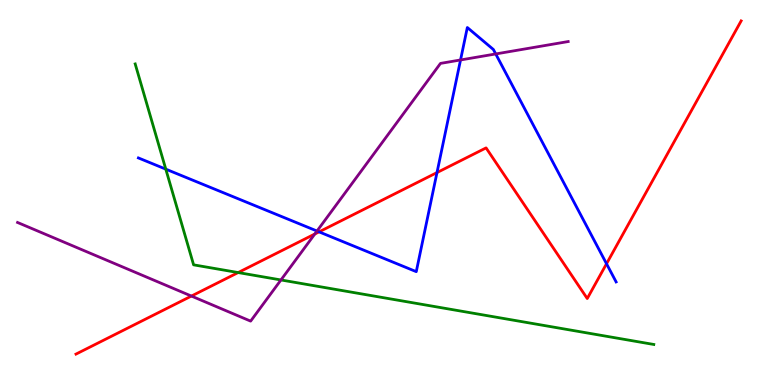[{'lines': ['blue', 'red'], 'intersections': [{'x': 4.12, 'y': 3.98}, {'x': 5.64, 'y': 5.52}, {'x': 7.83, 'y': 3.15}]}, {'lines': ['green', 'red'], 'intersections': [{'x': 3.07, 'y': 2.92}]}, {'lines': ['purple', 'red'], 'intersections': [{'x': 2.47, 'y': 2.31}, {'x': 4.06, 'y': 3.92}]}, {'lines': ['blue', 'green'], 'intersections': [{'x': 2.14, 'y': 5.61}]}, {'lines': ['blue', 'purple'], 'intersections': [{'x': 4.09, 'y': 4.0}, {'x': 5.94, 'y': 8.44}, {'x': 6.4, 'y': 8.6}]}, {'lines': ['green', 'purple'], 'intersections': [{'x': 3.63, 'y': 2.73}]}]